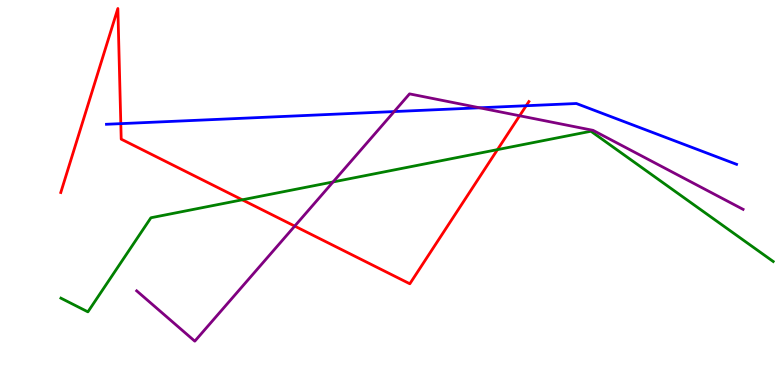[{'lines': ['blue', 'red'], 'intersections': [{'x': 1.56, 'y': 6.79}, {'x': 6.79, 'y': 7.25}]}, {'lines': ['green', 'red'], 'intersections': [{'x': 3.13, 'y': 4.81}, {'x': 6.42, 'y': 6.11}]}, {'lines': ['purple', 'red'], 'intersections': [{'x': 3.8, 'y': 4.13}, {'x': 6.7, 'y': 6.99}]}, {'lines': ['blue', 'green'], 'intersections': []}, {'lines': ['blue', 'purple'], 'intersections': [{'x': 5.09, 'y': 7.1}, {'x': 6.19, 'y': 7.2}]}, {'lines': ['green', 'purple'], 'intersections': [{'x': 4.3, 'y': 5.27}]}]